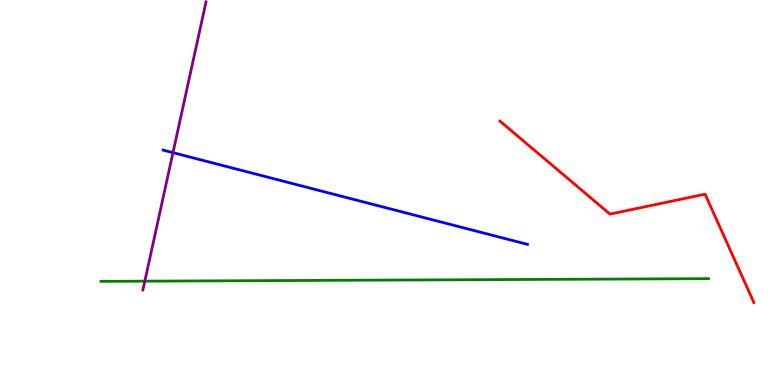[{'lines': ['blue', 'red'], 'intersections': []}, {'lines': ['green', 'red'], 'intersections': []}, {'lines': ['purple', 'red'], 'intersections': []}, {'lines': ['blue', 'green'], 'intersections': []}, {'lines': ['blue', 'purple'], 'intersections': [{'x': 2.23, 'y': 6.04}]}, {'lines': ['green', 'purple'], 'intersections': [{'x': 1.87, 'y': 2.7}]}]